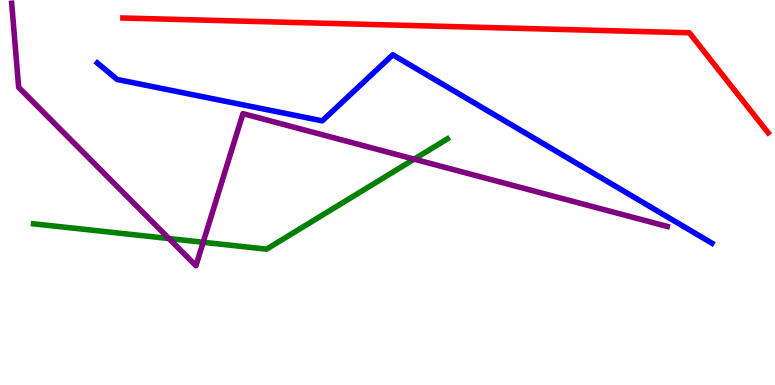[{'lines': ['blue', 'red'], 'intersections': []}, {'lines': ['green', 'red'], 'intersections': []}, {'lines': ['purple', 'red'], 'intersections': []}, {'lines': ['blue', 'green'], 'intersections': []}, {'lines': ['blue', 'purple'], 'intersections': []}, {'lines': ['green', 'purple'], 'intersections': [{'x': 2.18, 'y': 3.8}, {'x': 2.62, 'y': 3.71}, {'x': 5.34, 'y': 5.87}]}]